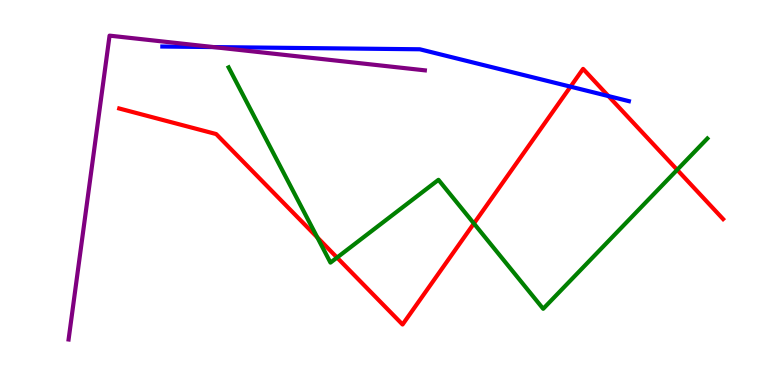[{'lines': ['blue', 'red'], 'intersections': [{'x': 7.36, 'y': 7.75}, {'x': 7.85, 'y': 7.5}]}, {'lines': ['green', 'red'], 'intersections': [{'x': 4.09, 'y': 3.83}, {'x': 4.35, 'y': 3.31}, {'x': 6.11, 'y': 4.2}, {'x': 8.74, 'y': 5.59}]}, {'lines': ['purple', 'red'], 'intersections': []}, {'lines': ['blue', 'green'], 'intersections': []}, {'lines': ['blue', 'purple'], 'intersections': [{'x': 2.75, 'y': 8.78}]}, {'lines': ['green', 'purple'], 'intersections': []}]